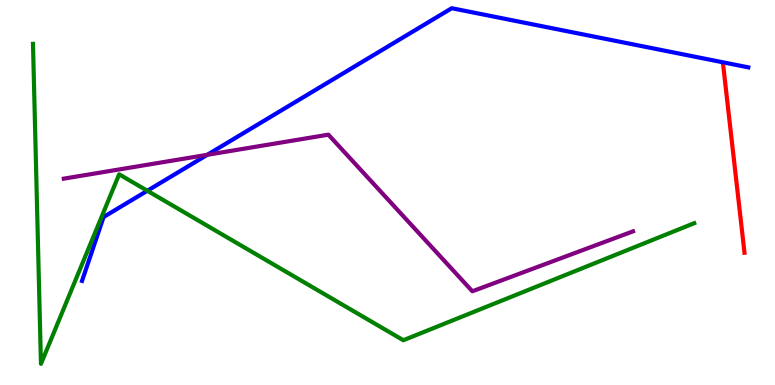[{'lines': ['blue', 'red'], 'intersections': []}, {'lines': ['green', 'red'], 'intersections': []}, {'lines': ['purple', 'red'], 'intersections': []}, {'lines': ['blue', 'green'], 'intersections': [{'x': 1.9, 'y': 5.05}]}, {'lines': ['blue', 'purple'], 'intersections': [{'x': 2.67, 'y': 5.98}]}, {'lines': ['green', 'purple'], 'intersections': []}]